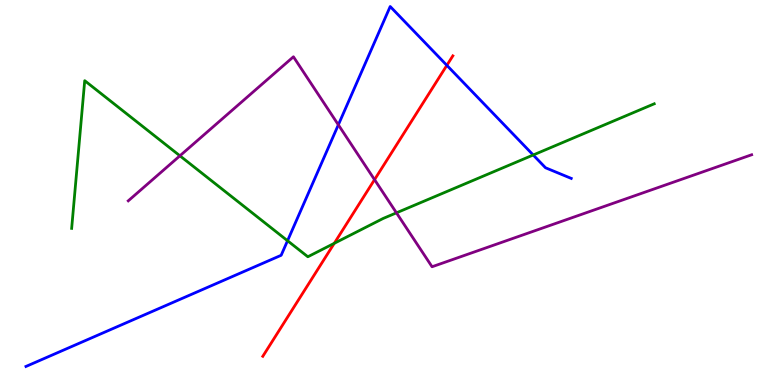[{'lines': ['blue', 'red'], 'intersections': [{'x': 5.77, 'y': 8.3}]}, {'lines': ['green', 'red'], 'intersections': [{'x': 4.31, 'y': 3.68}]}, {'lines': ['purple', 'red'], 'intersections': [{'x': 4.83, 'y': 5.33}]}, {'lines': ['blue', 'green'], 'intersections': [{'x': 3.71, 'y': 3.75}, {'x': 6.88, 'y': 5.97}]}, {'lines': ['blue', 'purple'], 'intersections': [{'x': 4.37, 'y': 6.76}]}, {'lines': ['green', 'purple'], 'intersections': [{'x': 2.32, 'y': 5.95}, {'x': 5.12, 'y': 4.47}]}]